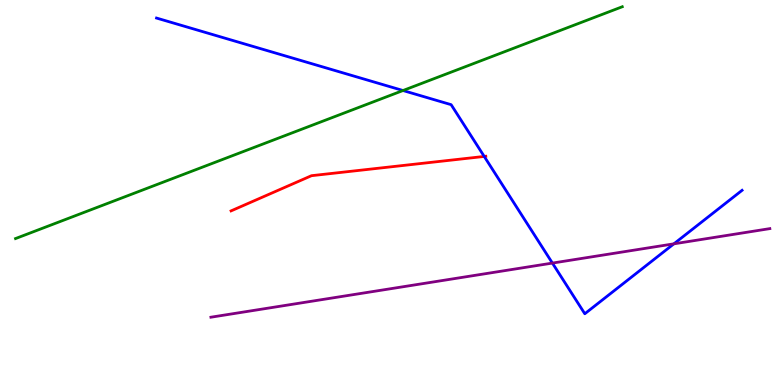[{'lines': ['blue', 'red'], 'intersections': [{'x': 6.25, 'y': 5.94}]}, {'lines': ['green', 'red'], 'intersections': []}, {'lines': ['purple', 'red'], 'intersections': []}, {'lines': ['blue', 'green'], 'intersections': [{'x': 5.2, 'y': 7.65}]}, {'lines': ['blue', 'purple'], 'intersections': [{'x': 7.13, 'y': 3.17}, {'x': 8.7, 'y': 3.67}]}, {'lines': ['green', 'purple'], 'intersections': []}]